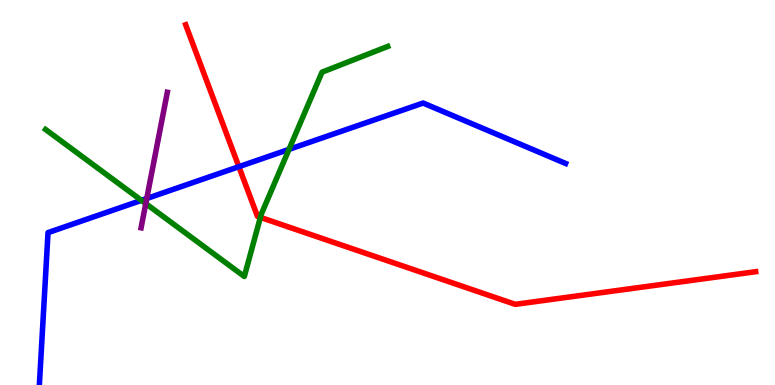[{'lines': ['blue', 'red'], 'intersections': [{'x': 3.08, 'y': 5.67}]}, {'lines': ['green', 'red'], 'intersections': [{'x': 3.36, 'y': 4.35}]}, {'lines': ['purple', 'red'], 'intersections': []}, {'lines': ['blue', 'green'], 'intersections': [{'x': 1.82, 'y': 4.8}, {'x': 3.73, 'y': 6.12}]}, {'lines': ['blue', 'purple'], 'intersections': [{'x': 1.89, 'y': 4.84}]}, {'lines': ['green', 'purple'], 'intersections': [{'x': 1.88, 'y': 4.71}]}]